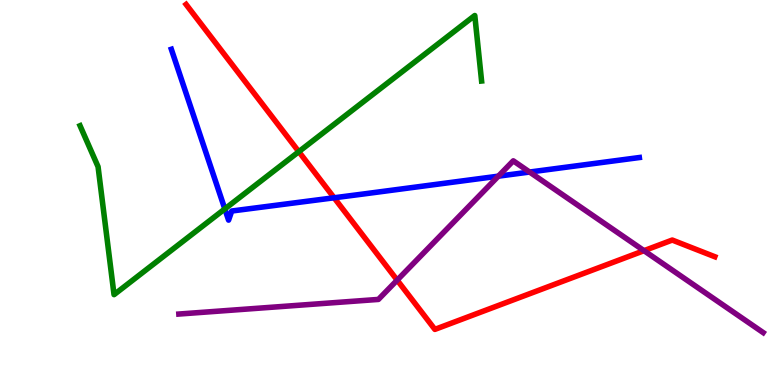[{'lines': ['blue', 'red'], 'intersections': [{'x': 4.31, 'y': 4.86}]}, {'lines': ['green', 'red'], 'intersections': [{'x': 3.86, 'y': 6.06}]}, {'lines': ['purple', 'red'], 'intersections': [{'x': 5.12, 'y': 2.72}, {'x': 8.31, 'y': 3.49}]}, {'lines': ['blue', 'green'], 'intersections': [{'x': 2.9, 'y': 4.57}]}, {'lines': ['blue', 'purple'], 'intersections': [{'x': 6.43, 'y': 5.42}, {'x': 6.83, 'y': 5.53}]}, {'lines': ['green', 'purple'], 'intersections': []}]